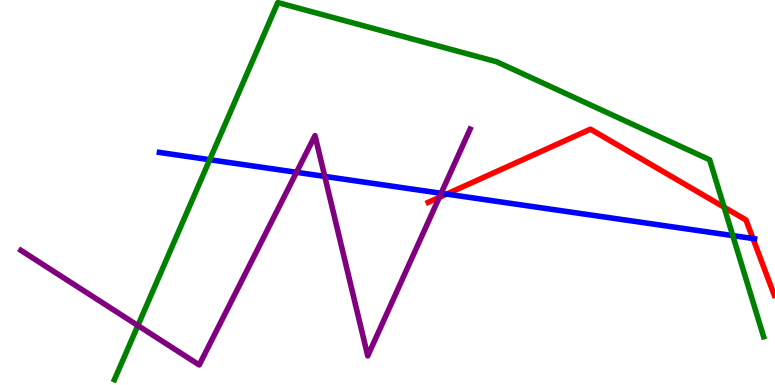[{'lines': ['blue', 'red'], 'intersections': [{'x': 5.76, 'y': 4.96}, {'x': 9.72, 'y': 3.8}]}, {'lines': ['green', 'red'], 'intersections': [{'x': 9.34, 'y': 4.62}]}, {'lines': ['purple', 'red'], 'intersections': [{'x': 5.67, 'y': 4.87}]}, {'lines': ['blue', 'green'], 'intersections': [{'x': 2.71, 'y': 5.85}, {'x': 9.46, 'y': 3.88}]}, {'lines': ['blue', 'purple'], 'intersections': [{'x': 3.83, 'y': 5.52}, {'x': 4.19, 'y': 5.42}, {'x': 5.69, 'y': 4.98}]}, {'lines': ['green', 'purple'], 'intersections': [{'x': 1.78, 'y': 1.54}]}]